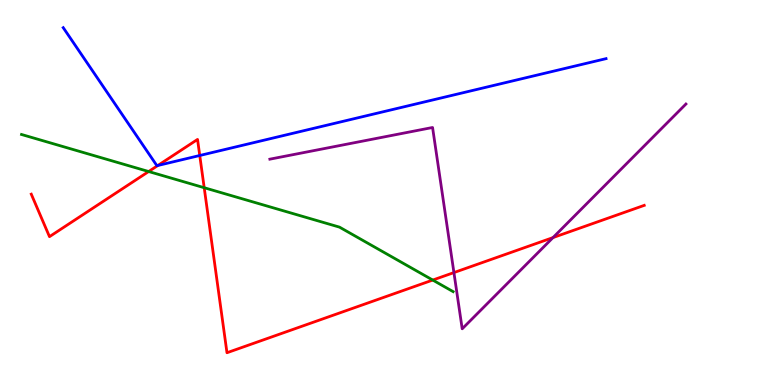[{'lines': ['blue', 'red'], 'intersections': [{'x': 2.04, 'y': 5.7}, {'x': 2.58, 'y': 5.96}]}, {'lines': ['green', 'red'], 'intersections': [{'x': 1.92, 'y': 5.54}, {'x': 2.63, 'y': 5.12}, {'x': 5.58, 'y': 2.73}]}, {'lines': ['purple', 'red'], 'intersections': [{'x': 5.86, 'y': 2.92}, {'x': 7.14, 'y': 3.83}]}, {'lines': ['blue', 'green'], 'intersections': []}, {'lines': ['blue', 'purple'], 'intersections': []}, {'lines': ['green', 'purple'], 'intersections': []}]